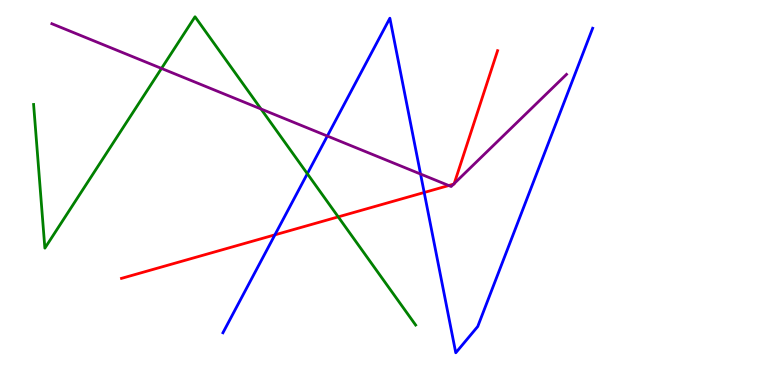[{'lines': ['blue', 'red'], 'intersections': [{'x': 3.55, 'y': 3.9}, {'x': 5.47, 'y': 5.0}]}, {'lines': ['green', 'red'], 'intersections': [{'x': 4.36, 'y': 4.37}]}, {'lines': ['purple', 'red'], 'intersections': [{'x': 5.79, 'y': 5.18}, {'x': 5.85, 'y': 5.22}, {'x': 5.86, 'y': 5.23}]}, {'lines': ['blue', 'green'], 'intersections': [{'x': 3.97, 'y': 5.49}]}, {'lines': ['blue', 'purple'], 'intersections': [{'x': 4.22, 'y': 6.47}, {'x': 5.43, 'y': 5.48}]}, {'lines': ['green', 'purple'], 'intersections': [{'x': 2.08, 'y': 8.22}, {'x': 3.37, 'y': 7.17}]}]